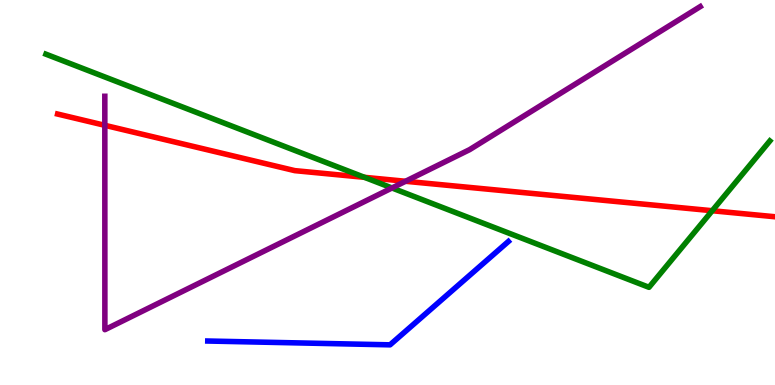[{'lines': ['blue', 'red'], 'intersections': []}, {'lines': ['green', 'red'], 'intersections': [{'x': 4.7, 'y': 5.39}, {'x': 9.19, 'y': 4.53}]}, {'lines': ['purple', 'red'], 'intersections': [{'x': 1.35, 'y': 6.75}, {'x': 5.23, 'y': 5.29}]}, {'lines': ['blue', 'green'], 'intersections': []}, {'lines': ['blue', 'purple'], 'intersections': []}, {'lines': ['green', 'purple'], 'intersections': [{'x': 5.06, 'y': 5.12}]}]